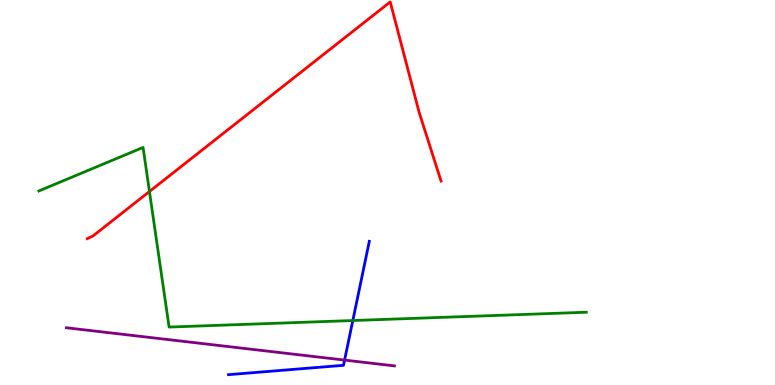[{'lines': ['blue', 'red'], 'intersections': []}, {'lines': ['green', 'red'], 'intersections': [{'x': 1.93, 'y': 5.03}]}, {'lines': ['purple', 'red'], 'intersections': []}, {'lines': ['blue', 'green'], 'intersections': [{'x': 4.55, 'y': 1.67}]}, {'lines': ['blue', 'purple'], 'intersections': [{'x': 4.45, 'y': 0.647}]}, {'lines': ['green', 'purple'], 'intersections': []}]